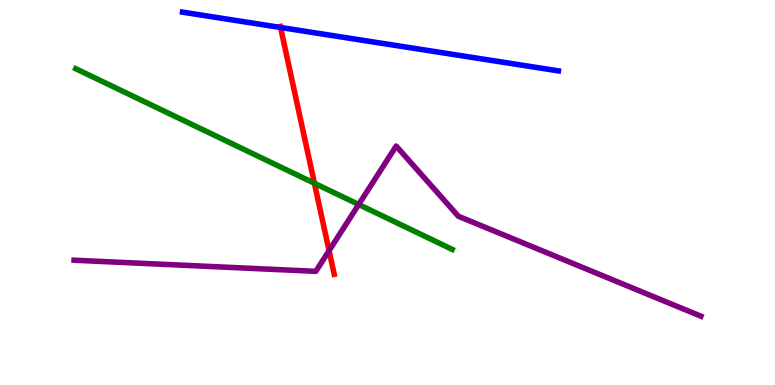[{'lines': ['blue', 'red'], 'intersections': [{'x': 3.62, 'y': 9.29}]}, {'lines': ['green', 'red'], 'intersections': [{'x': 4.06, 'y': 5.24}]}, {'lines': ['purple', 'red'], 'intersections': [{'x': 4.25, 'y': 3.49}]}, {'lines': ['blue', 'green'], 'intersections': []}, {'lines': ['blue', 'purple'], 'intersections': []}, {'lines': ['green', 'purple'], 'intersections': [{'x': 4.63, 'y': 4.69}]}]